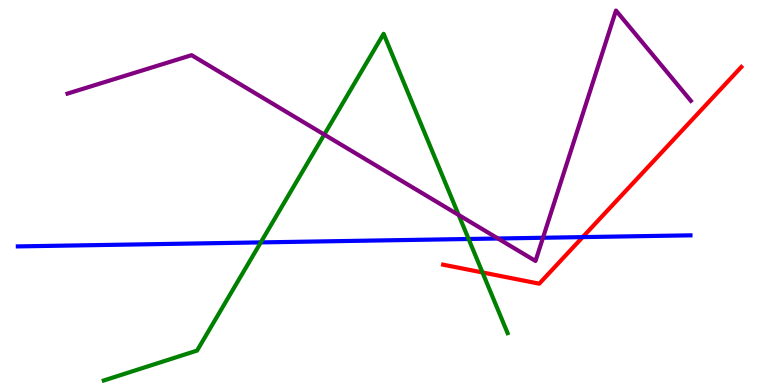[{'lines': ['blue', 'red'], 'intersections': [{'x': 7.52, 'y': 3.84}]}, {'lines': ['green', 'red'], 'intersections': [{'x': 6.23, 'y': 2.92}]}, {'lines': ['purple', 'red'], 'intersections': []}, {'lines': ['blue', 'green'], 'intersections': [{'x': 3.36, 'y': 3.7}, {'x': 6.05, 'y': 3.79}]}, {'lines': ['blue', 'purple'], 'intersections': [{'x': 6.43, 'y': 3.81}, {'x': 7.01, 'y': 3.82}]}, {'lines': ['green', 'purple'], 'intersections': [{'x': 4.18, 'y': 6.5}, {'x': 5.92, 'y': 4.42}]}]